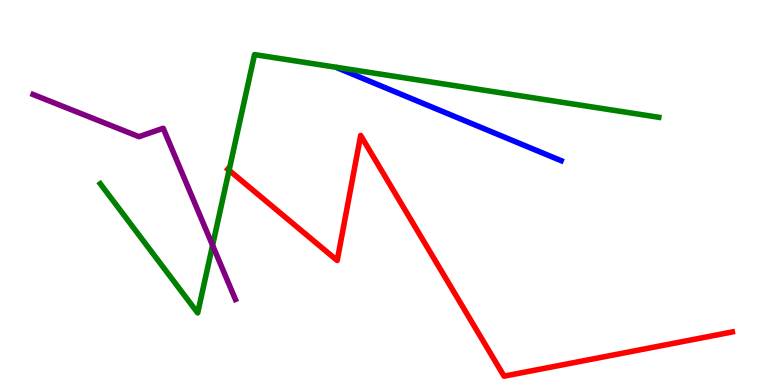[{'lines': ['blue', 'red'], 'intersections': []}, {'lines': ['green', 'red'], 'intersections': [{'x': 2.96, 'y': 5.58}]}, {'lines': ['purple', 'red'], 'intersections': []}, {'lines': ['blue', 'green'], 'intersections': []}, {'lines': ['blue', 'purple'], 'intersections': []}, {'lines': ['green', 'purple'], 'intersections': [{'x': 2.74, 'y': 3.63}]}]